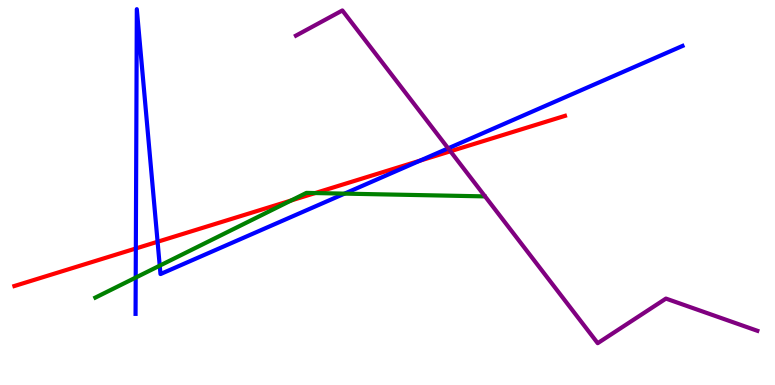[{'lines': ['blue', 'red'], 'intersections': [{'x': 1.75, 'y': 3.55}, {'x': 2.03, 'y': 3.72}, {'x': 5.42, 'y': 5.83}]}, {'lines': ['green', 'red'], 'intersections': [{'x': 3.76, 'y': 4.79}, {'x': 4.07, 'y': 4.99}]}, {'lines': ['purple', 'red'], 'intersections': [{'x': 5.81, 'y': 6.07}]}, {'lines': ['blue', 'green'], 'intersections': [{'x': 1.75, 'y': 2.79}, {'x': 2.06, 'y': 3.1}, {'x': 4.45, 'y': 4.97}]}, {'lines': ['blue', 'purple'], 'intersections': [{'x': 5.78, 'y': 6.15}]}, {'lines': ['green', 'purple'], 'intersections': []}]